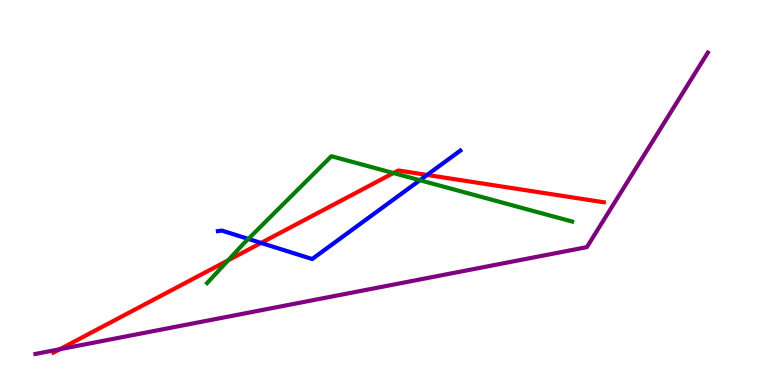[{'lines': ['blue', 'red'], 'intersections': [{'x': 3.37, 'y': 3.69}, {'x': 5.51, 'y': 5.46}]}, {'lines': ['green', 'red'], 'intersections': [{'x': 2.94, 'y': 3.24}, {'x': 5.08, 'y': 5.51}]}, {'lines': ['purple', 'red'], 'intersections': [{'x': 0.772, 'y': 0.929}]}, {'lines': ['blue', 'green'], 'intersections': [{'x': 3.2, 'y': 3.79}, {'x': 5.42, 'y': 5.32}]}, {'lines': ['blue', 'purple'], 'intersections': []}, {'lines': ['green', 'purple'], 'intersections': []}]